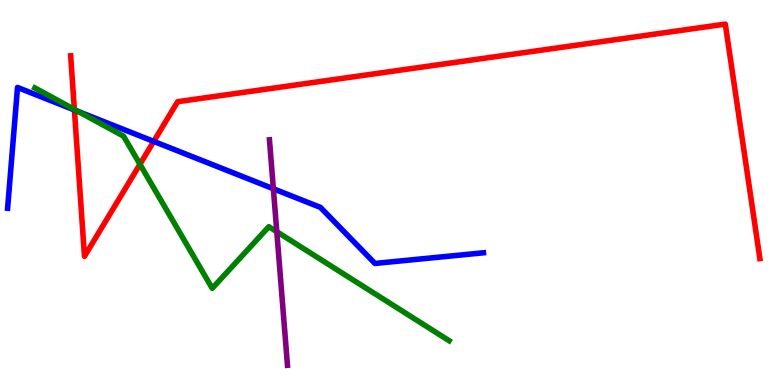[{'lines': ['blue', 'red'], 'intersections': [{'x': 0.96, 'y': 7.14}, {'x': 1.98, 'y': 6.33}]}, {'lines': ['green', 'red'], 'intersections': [{'x': 0.959, 'y': 7.16}, {'x': 1.81, 'y': 5.73}]}, {'lines': ['purple', 'red'], 'intersections': []}, {'lines': ['blue', 'green'], 'intersections': [{'x': 1.01, 'y': 7.1}]}, {'lines': ['blue', 'purple'], 'intersections': [{'x': 3.53, 'y': 5.1}]}, {'lines': ['green', 'purple'], 'intersections': [{'x': 3.57, 'y': 3.98}]}]